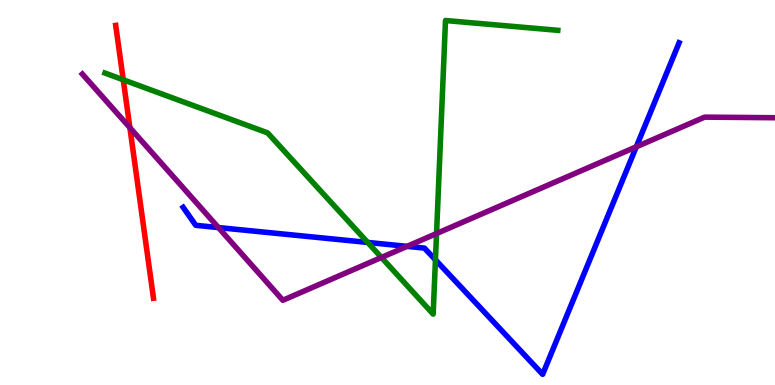[{'lines': ['blue', 'red'], 'intersections': []}, {'lines': ['green', 'red'], 'intersections': [{'x': 1.59, 'y': 7.93}]}, {'lines': ['purple', 'red'], 'intersections': [{'x': 1.68, 'y': 6.68}]}, {'lines': ['blue', 'green'], 'intersections': [{'x': 4.74, 'y': 3.7}, {'x': 5.62, 'y': 3.25}]}, {'lines': ['blue', 'purple'], 'intersections': [{'x': 2.82, 'y': 4.09}, {'x': 5.25, 'y': 3.6}, {'x': 8.21, 'y': 6.19}]}, {'lines': ['green', 'purple'], 'intersections': [{'x': 4.92, 'y': 3.31}, {'x': 5.63, 'y': 3.93}]}]